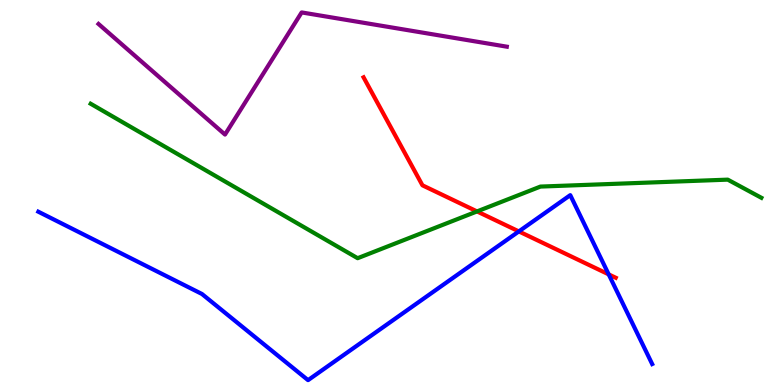[{'lines': ['blue', 'red'], 'intersections': [{'x': 6.69, 'y': 3.99}, {'x': 7.85, 'y': 2.87}]}, {'lines': ['green', 'red'], 'intersections': [{'x': 6.16, 'y': 4.51}]}, {'lines': ['purple', 'red'], 'intersections': []}, {'lines': ['blue', 'green'], 'intersections': []}, {'lines': ['blue', 'purple'], 'intersections': []}, {'lines': ['green', 'purple'], 'intersections': []}]